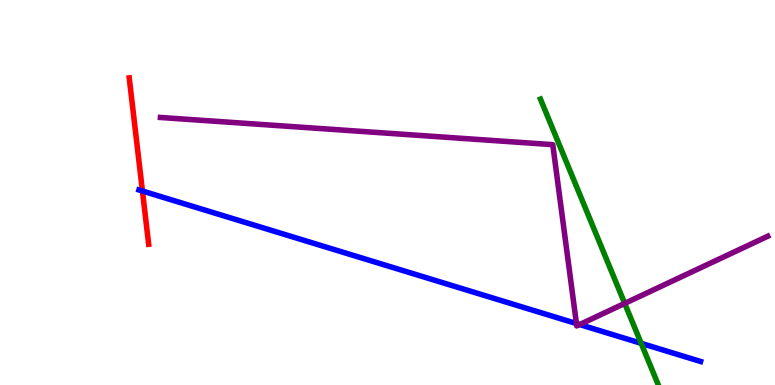[{'lines': ['blue', 'red'], 'intersections': [{'x': 1.84, 'y': 5.04}]}, {'lines': ['green', 'red'], 'intersections': []}, {'lines': ['purple', 'red'], 'intersections': []}, {'lines': ['blue', 'green'], 'intersections': [{'x': 8.27, 'y': 1.08}]}, {'lines': ['blue', 'purple'], 'intersections': [{'x': 7.44, 'y': 1.6}, {'x': 7.48, 'y': 1.57}]}, {'lines': ['green', 'purple'], 'intersections': [{'x': 8.06, 'y': 2.12}]}]